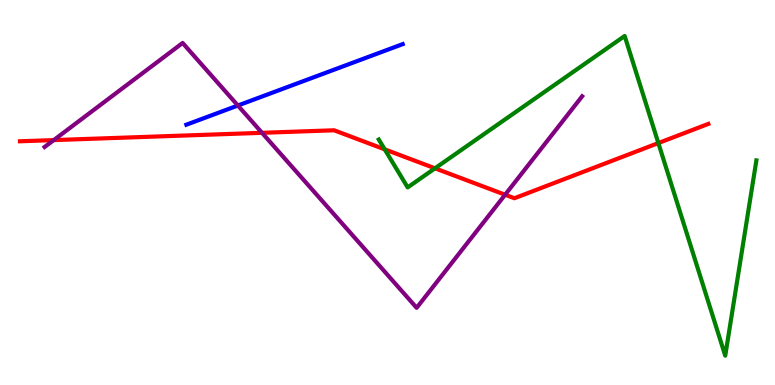[{'lines': ['blue', 'red'], 'intersections': []}, {'lines': ['green', 'red'], 'intersections': [{'x': 4.96, 'y': 6.12}, {'x': 5.61, 'y': 5.63}, {'x': 8.49, 'y': 6.28}]}, {'lines': ['purple', 'red'], 'intersections': [{'x': 0.693, 'y': 6.36}, {'x': 3.38, 'y': 6.55}, {'x': 6.52, 'y': 4.94}]}, {'lines': ['blue', 'green'], 'intersections': []}, {'lines': ['blue', 'purple'], 'intersections': [{'x': 3.07, 'y': 7.26}]}, {'lines': ['green', 'purple'], 'intersections': []}]